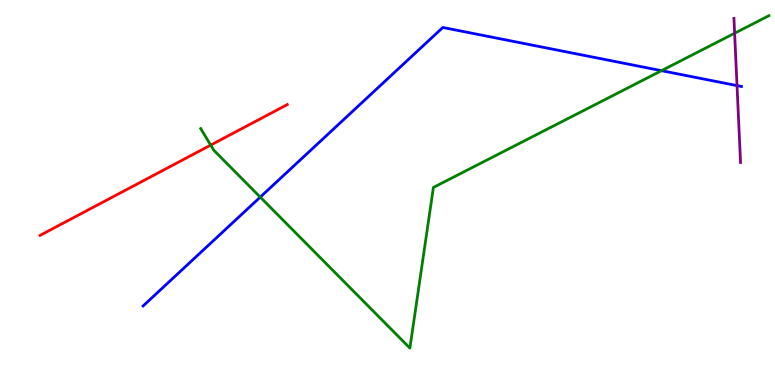[{'lines': ['blue', 'red'], 'intersections': []}, {'lines': ['green', 'red'], 'intersections': [{'x': 2.72, 'y': 6.23}]}, {'lines': ['purple', 'red'], 'intersections': []}, {'lines': ['blue', 'green'], 'intersections': [{'x': 3.36, 'y': 4.88}, {'x': 8.54, 'y': 8.16}]}, {'lines': ['blue', 'purple'], 'intersections': [{'x': 9.51, 'y': 7.78}]}, {'lines': ['green', 'purple'], 'intersections': [{'x': 9.48, 'y': 9.14}]}]